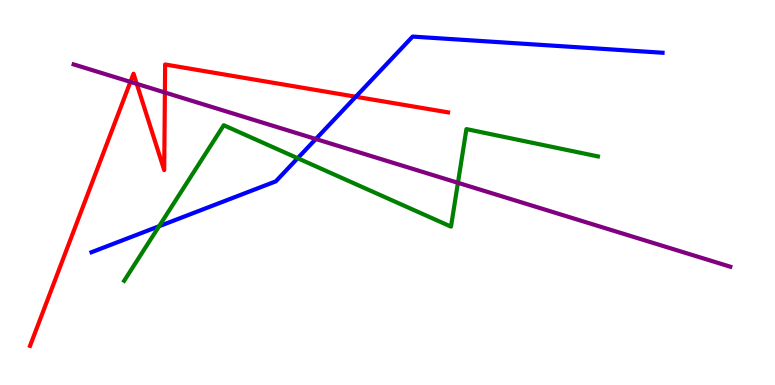[{'lines': ['blue', 'red'], 'intersections': [{'x': 4.59, 'y': 7.49}]}, {'lines': ['green', 'red'], 'intersections': []}, {'lines': ['purple', 'red'], 'intersections': [{'x': 1.68, 'y': 7.87}, {'x': 1.76, 'y': 7.82}, {'x': 2.13, 'y': 7.6}]}, {'lines': ['blue', 'green'], 'intersections': [{'x': 2.05, 'y': 4.12}, {'x': 3.84, 'y': 5.89}]}, {'lines': ['blue', 'purple'], 'intersections': [{'x': 4.08, 'y': 6.39}]}, {'lines': ['green', 'purple'], 'intersections': [{'x': 5.91, 'y': 5.25}]}]